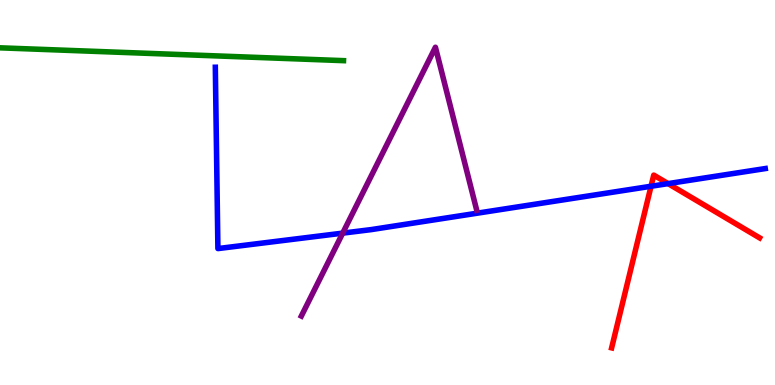[{'lines': ['blue', 'red'], 'intersections': [{'x': 8.4, 'y': 5.16}, {'x': 8.62, 'y': 5.23}]}, {'lines': ['green', 'red'], 'intersections': []}, {'lines': ['purple', 'red'], 'intersections': []}, {'lines': ['blue', 'green'], 'intersections': []}, {'lines': ['blue', 'purple'], 'intersections': [{'x': 4.42, 'y': 3.94}]}, {'lines': ['green', 'purple'], 'intersections': []}]